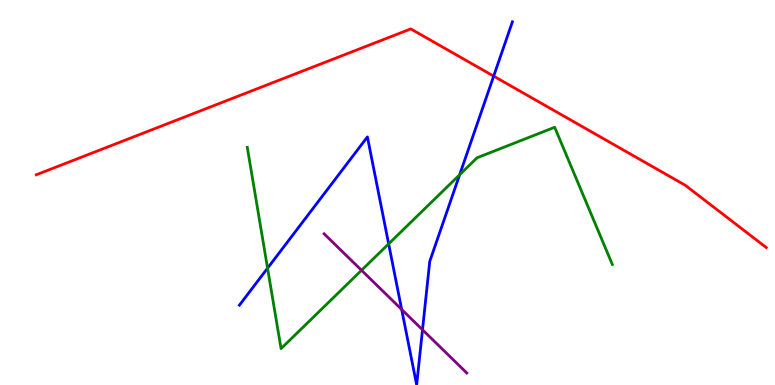[{'lines': ['blue', 'red'], 'intersections': [{'x': 6.37, 'y': 8.02}]}, {'lines': ['green', 'red'], 'intersections': []}, {'lines': ['purple', 'red'], 'intersections': []}, {'lines': ['blue', 'green'], 'intersections': [{'x': 3.45, 'y': 3.03}, {'x': 5.01, 'y': 3.67}, {'x': 5.93, 'y': 5.46}]}, {'lines': ['blue', 'purple'], 'intersections': [{'x': 5.18, 'y': 1.96}, {'x': 5.45, 'y': 1.43}]}, {'lines': ['green', 'purple'], 'intersections': [{'x': 4.66, 'y': 2.98}]}]